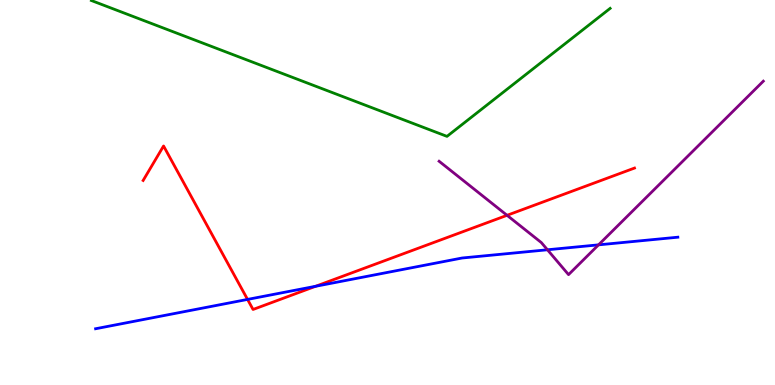[{'lines': ['blue', 'red'], 'intersections': [{'x': 3.19, 'y': 2.22}, {'x': 4.07, 'y': 2.56}]}, {'lines': ['green', 'red'], 'intersections': []}, {'lines': ['purple', 'red'], 'intersections': [{'x': 6.54, 'y': 4.41}]}, {'lines': ['blue', 'green'], 'intersections': []}, {'lines': ['blue', 'purple'], 'intersections': [{'x': 7.06, 'y': 3.51}, {'x': 7.72, 'y': 3.64}]}, {'lines': ['green', 'purple'], 'intersections': []}]